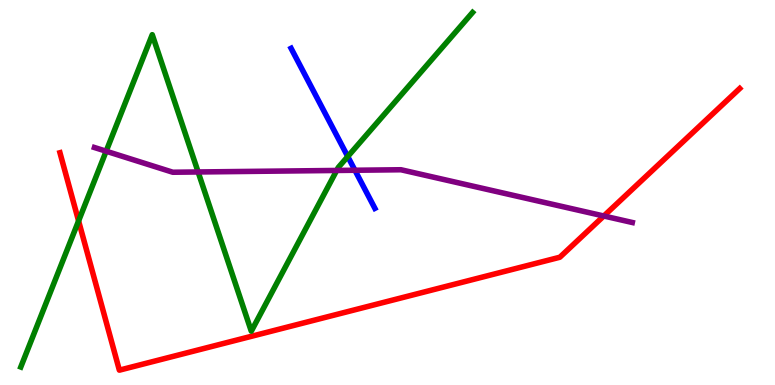[{'lines': ['blue', 'red'], 'intersections': []}, {'lines': ['green', 'red'], 'intersections': [{'x': 1.01, 'y': 4.26}]}, {'lines': ['purple', 'red'], 'intersections': [{'x': 7.79, 'y': 4.39}]}, {'lines': ['blue', 'green'], 'intersections': [{'x': 4.49, 'y': 5.93}]}, {'lines': ['blue', 'purple'], 'intersections': [{'x': 4.58, 'y': 5.58}]}, {'lines': ['green', 'purple'], 'intersections': [{'x': 1.37, 'y': 6.07}, {'x': 2.56, 'y': 5.53}, {'x': 4.34, 'y': 5.57}]}]